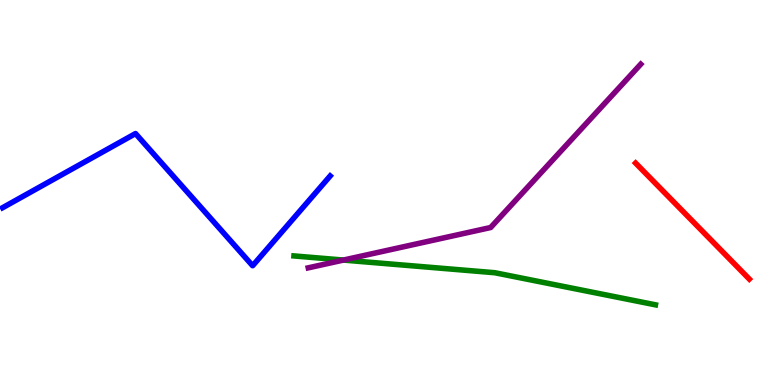[{'lines': ['blue', 'red'], 'intersections': []}, {'lines': ['green', 'red'], 'intersections': []}, {'lines': ['purple', 'red'], 'intersections': []}, {'lines': ['blue', 'green'], 'intersections': []}, {'lines': ['blue', 'purple'], 'intersections': []}, {'lines': ['green', 'purple'], 'intersections': [{'x': 4.43, 'y': 3.25}]}]